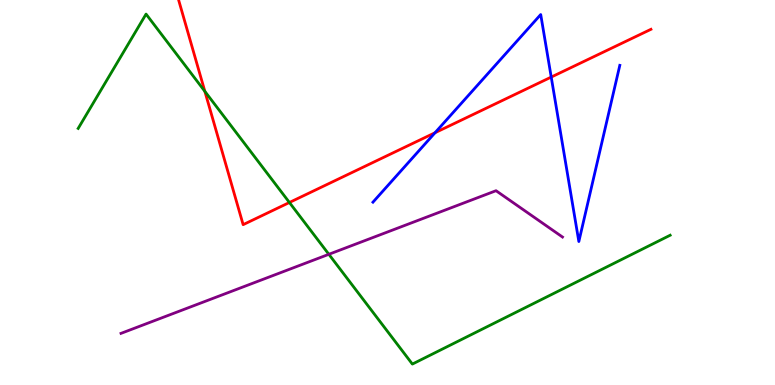[{'lines': ['blue', 'red'], 'intersections': [{'x': 5.61, 'y': 6.55}, {'x': 7.11, 'y': 8.0}]}, {'lines': ['green', 'red'], 'intersections': [{'x': 2.64, 'y': 7.63}, {'x': 3.73, 'y': 4.74}]}, {'lines': ['purple', 'red'], 'intersections': []}, {'lines': ['blue', 'green'], 'intersections': []}, {'lines': ['blue', 'purple'], 'intersections': []}, {'lines': ['green', 'purple'], 'intersections': [{'x': 4.24, 'y': 3.39}]}]